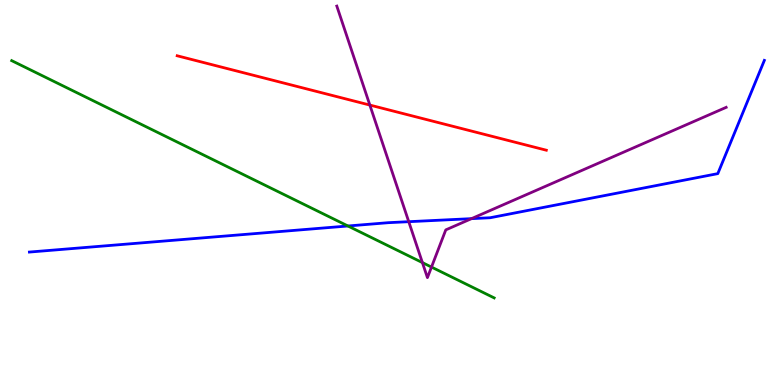[{'lines': ['blue', 'red'], 'intersections': []}, {'lines': ['green', 'red'], 'intersections': []}, {'lines': ['purple', 'red'], 'intersections': [{'x': 4.77, 'y': 7.27}]}, {'lines': ['blue', 'green'], 'intersections': [{'x': 4.49, 'y': 4.13}]}, {'lines': ['blue', 'purple'], 'intersections': [{'x': 5.27, 'y': 4.24}, {'x': 6.08, 'y': 4.32}]}, {'lines': ['green', 'purple'], 'intersections': [{'x': 5.45, 'y': 3.18}, {'x': 5.57, 'y': 3.06}]}]